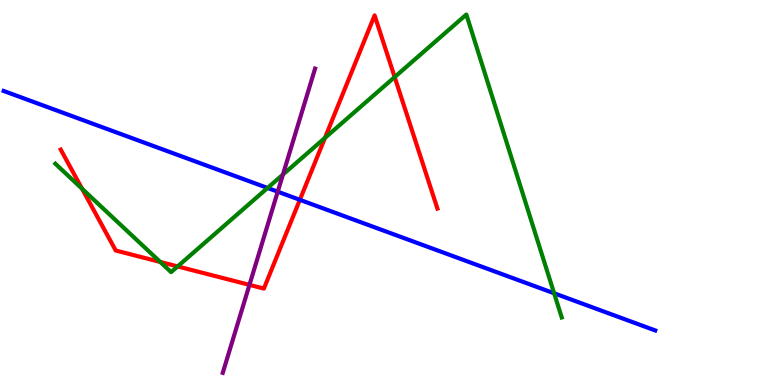[{'lines': ['blue', 'red'], 'intersections': [{'x': 3.87, 'y': 4.81}]}, {'lines': ['green', 'red'], 'intersections': [{'x': 1.06, 'y': 5.1}, {'x': 2.07, 'y': 3.2}, {'x': 2.29, 'y': 3.08}, {'x': 4.19, 'y': 6.42}, {'x': 5.09, 'y': 8.0}]}, {'lines': ['purple', 'red'], 'intersections': [{'x': 3.22, 'y': 2.6}]}, {'lines': ['blue', 'green'], 'intersections': [{'x': 3.45, 'y': 5.12}, {'x': 7.15, 'y': 2.38}]}, {'lines': ['blue', 'purple'], 'intersections': [{'x': 3.58, 'y': 5.02}]}, {'lines': ['green', 'purple'], 'intersections': [{'x': 3.65, 'y': 5.47}]}]